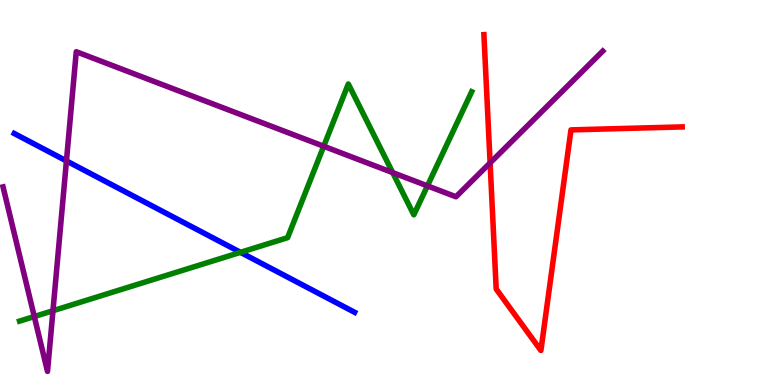[{'lines': ['blue', 'red'], 'intersections': []}, {'lines': ['green', 'red'], 'intersections': []}, {'lines': ['purple', 'red'], 'intersections': [{'x': 6.32, 'y': 5.77}]}, {'lines': ['blue', 'green'], 'intersections': [{'x': 3.1, 'y': 3.45}]}, {'lines': ['blue', 'purple'], 'intersections': [{'x': 0.857, 'y': 5.82}]}, {'lines': ['green', 'purple'], 'intersections': [{'x': 0.442, 'y': 1.78}, {'x': 0.683, 'y': 1.93}, {'x': 4.18, 'y': 6.2}, {'x': 5.07, 'y': 5.52}, {'x': 5.52, 'y': 5.17}]}]